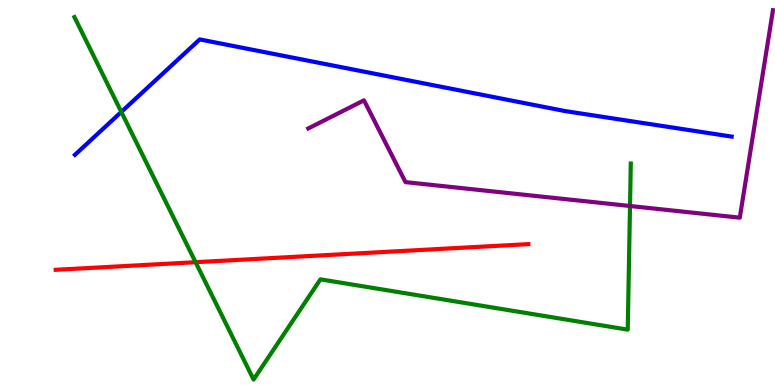[{'lines': ['blue', 'red'], 'intersections': []}, {'lines': ['green', 'red'], 'intersections': [{'x': 2.52, 'y': 3.19}]}, {'lines': ['purple', 'red'], 'intersections': []}, {'lines': ['blue', 'green'], 'intersections': [{'x': 1.57, 'y': 7.09}]}, {'lines': ['blue', 'purple'], 'intersections': []}, {'lines': ['green', 'purple'], 'intersections': [{'x': 8.13, 'y': 4.65}]}]